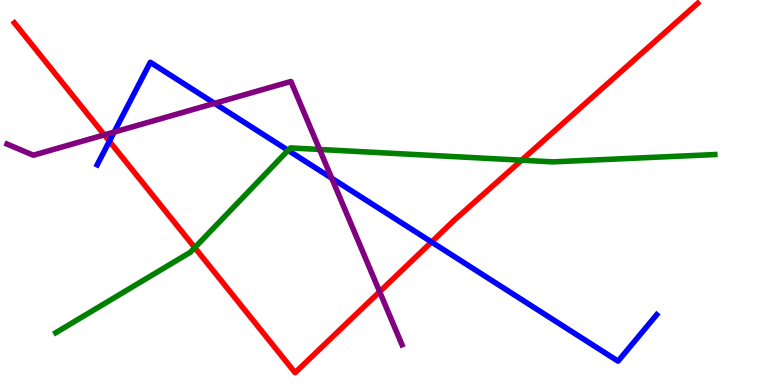[{'lines': ['blue', 'red'], 'intersections': [{'x': 1.41, 'y': 6.33}, {'x': 5.57, 'y': 3.71}]}, {'lines': ['green', 'red'], 'intersections': [{'x': 2.51, 'y': 3.57}, {'x': 6.73, 'y': 5.84}]}, {'lines': ['purple', 'red'], 'intersections': [{'x': 1.35, 'y': 6.5}, {'x': 4.9, 'y': 2.42}]}, {'lines': ['blue', 'green'], 'intersections': [{'x': 3.72, 'y': 6.1}]}, {'lines': ['blue', 'purple'], 'intersections': [{'x': 1.47, 'y': 6.57}, {'x': 2.77, 'y': 7.32}, {'x': 4.28, 'y': 5.37}]}, {'lines': ['green', 'purple'], 'intersections': [{'x': 4.12, 'y': 6.12}]}]